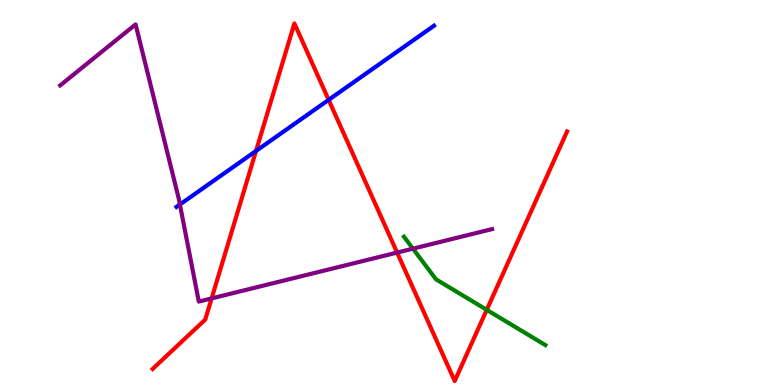[{'lines': ['blue', 'red'], 'intersections': [{'x': 3.3, 'y': 6.08}, {'x': 4.24, 'y': 7.41}]}, {'lines': ['green', 'red'], 'intersections': [{'x': 6.28, 'y': 1.95}]}, {'lines': ['purple', 'red'], 'intersections': [{'x': 2.73, 'y': 2.25}, {'x': 5.12, 'y': 3.44}]}, {'lines': ['blue', 'green'], 'intersections': []}, {'lines': ['blue', 'purple'], 'intersections': [{'x': 2.32, 'y': 4.69}]}, {'lines': ['green', 'purple'], 'intersections': [{'x': 5.33, 'y': 3.54}]}]